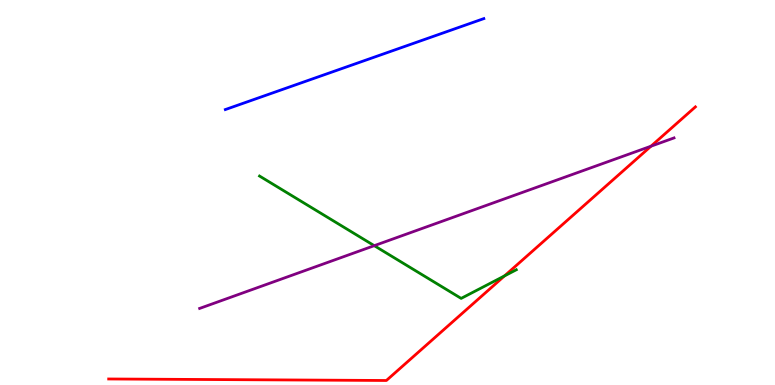[{'lines': ['blue', 'red'], 'intersections': []}, {'lines': ['green', 'red'], 'intersections': [{'x': 6.51, 'y': 2.83}]}, {'lines': ['purple', 'red'], 'intersections': [{'x': 8.4, 'y': 6.2}]}, {'lines': ['blue', 'green'], 'intersections': []}, {'lines': ['blue', 'purple'], 'intersections': []}, {'lines': ['green', 'purple'], 'intersections': [{'x': 4.83, 'y': 3.62}]}]